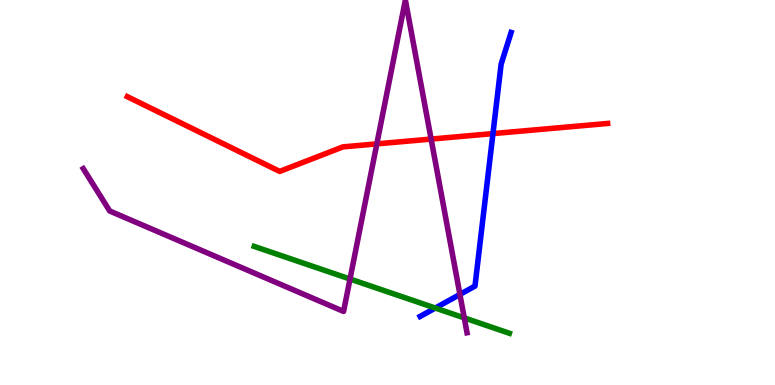[{'lines': ['blue', 'red'], 'intersections': [{'x': 6.36, 'y': 6.53}]}, {'lines': ['green', 'red'], 'intersections': []}, {'lines': ['purple', 'red'], 'intersections': [{'x': 4.86, 'y': 6.26}, {'x': 5.56, 'y': 6.39}]}, {'lines': ['blue', 'green'], 'intersections': [{'x': 5.62, 'y': 2.0}]}, {'lines': ['blue', 'purple'], 'intersections': [{'x': 5.93, 'y': 2.35}]}, {'lines': ['green', 'purple'], 'intersections': [{'x': 4.52, 'y': 2.75}, {'x': 5.99, 'y': 1.74}]}]